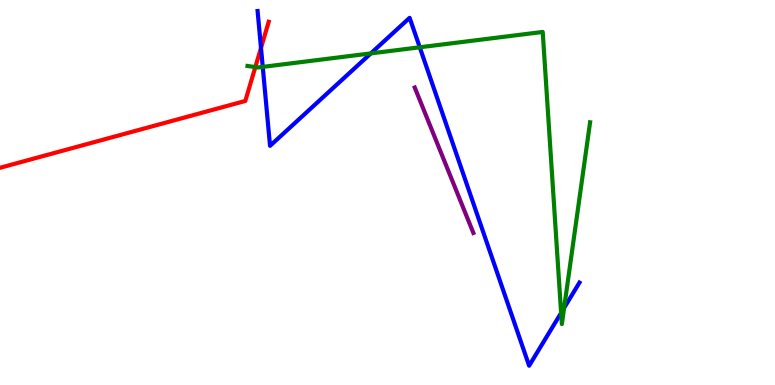[{'lines': ['blue', 'red'], 'intersections': [{'x': 3.37, 'y': 8.76}]}, {'lines': ['green', 'red'], 'intersections': [{'x': 3.29, 'y': 8.26}]}, {'lines': ['purple', 'red'], 'intersections': []}, {'lines': ['blue', 'green'], 'intersections': [{'x': 3.39, 'y': 8.26}, {'x': 4.79, 'y': 8.61}, {'x': 5.42, 'y': 8.77}, {'x': 7.24, 'y': 1.87}, {'x': 7.28, 'y': 2.0}]}, {'lines': ['blue', 'purple'], 'intersections': []}, {'lines': ['green', 'purple'], 'intersections': []}]